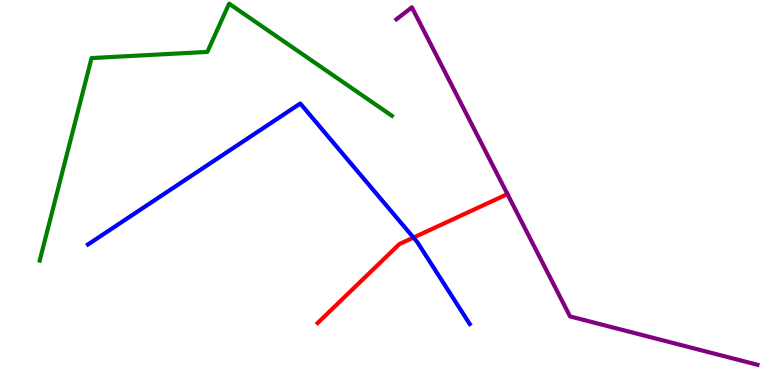[{'lines': ['blue', 'red'], 'intersections': [{'x': 5.34, 'y': 3.83}]}, {'lines': ['green', 'red'], 'intersections': []}, {'lines': ['purple', 'red'], 'intersections': [{'x': 6.55, 'y': 4.96}]}, {'lines': ['blue', 'green'], 'intersections': []}, {'lines': ['blue', 'purple'], 'intersections': []}, {'lines': ['green', 'purple'], 'intersections': []}]